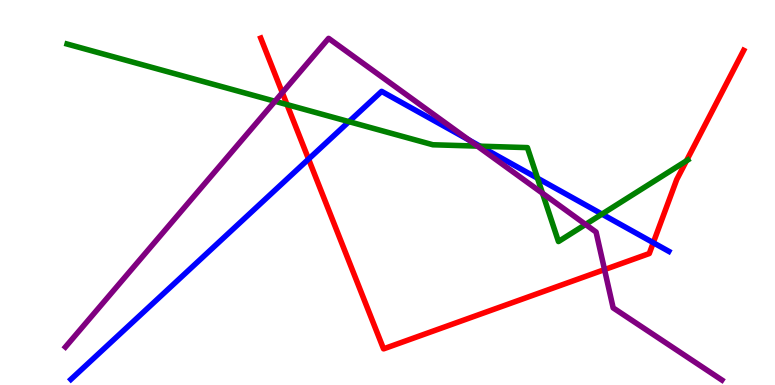[{'lines': ['blue', 'red'], 'intersections': [{'x': 3.98, 'y': 5.87}, {'x': 8.43, 'y': 3.7}]}, {'lines': ['green', 'red'], 'intersections': [{'x': 3.7, 'y': 7.28}, {'x': 8.86, 'y': 5.82}]}, {'lines': ['purple', 'red'], 'intersections': [{'x': 3.64, 'y': 7.59}, {'x': 7.8, 'y': 3.0}]}, {'lines': ['blue', 'green'], 'intersections': [{'x': 4.5, 'y': 6.84}, {'x': 6.19, 'y': 6.2}, {'x': 6.94, 'y': 5.37}, {'x': 7.77, 'y': 4.44}]}, {'lines': ['blue', 'purple'], 'intersections': [{'x': 6.05, 'y': 6.36}]}, {'lines': ['green', 'purple'], 'intersections': [{'x': 3.55, 'y': 7.37}, {'x': 6.16, 'y': 6.21}, {'x': 7.0, 'y': 4.98}, {'x': 7.56, 'y': 4.17}]}]